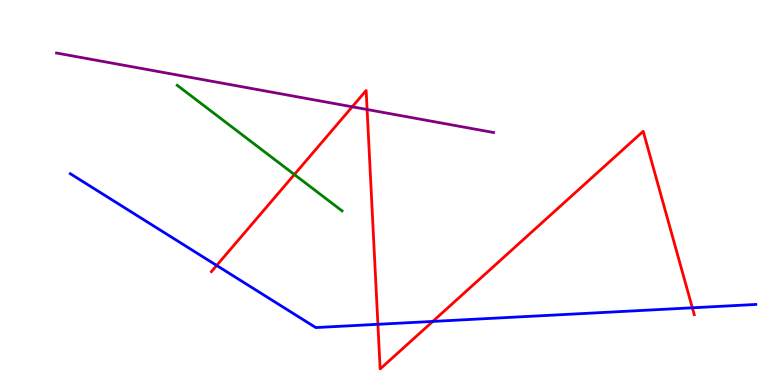[{'lines': ['blue', 'red'], 'intersections': [{'x': 2.8, 'y': 3.11}, {'x': 4.88, 'y': 1.58}, {'x': 5.58, 'y': 1.65}, {'x': 8.93, 'y': 2.01}]}, {'lines': ['green', 'red'], 'intersections': [{'x': 3.8, 'y': 5.47}]}, {'lines': ['purple', 'red'], 'intersections': [{'x': 4.54, 'y': 7.23}, {'x': 4.74, 'y': 7.16}]}, {'lines': ['blue', 'green'], 'intersections': []}, {'lines': ['blue', 'purple'], 'intersections': []}, {'lines': ['green', 'purple'], 'intersections': []}]